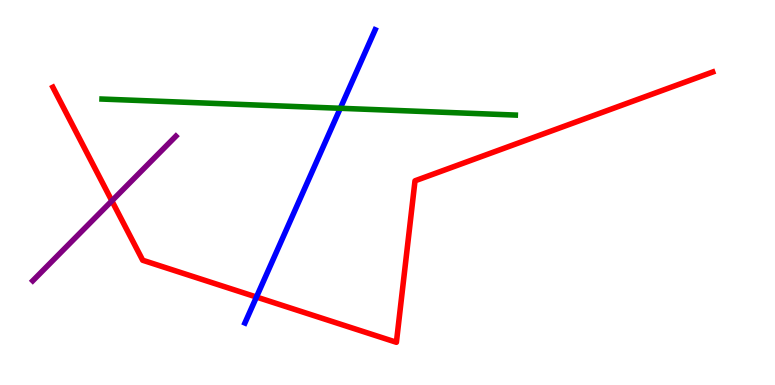[{'lines': ['blue', 'red'], 'intersections': [{'x': 3.31, 'y': 2.28}]}, {'lines': ['green', 'red'], 'intersections': []}, {'lines': ['purple', 'red'], 'intersections': [{'x': 1.44, 'y': 4.78}]}, {'lines': ['blue', 'green'], 'intersections': [{'x': 4.39, 'y': 7.19}]}, {'lines': ['blue', 'purple'], 'intersections': []}, {'lines': ['green', 'purple'], 'intersections': []}]